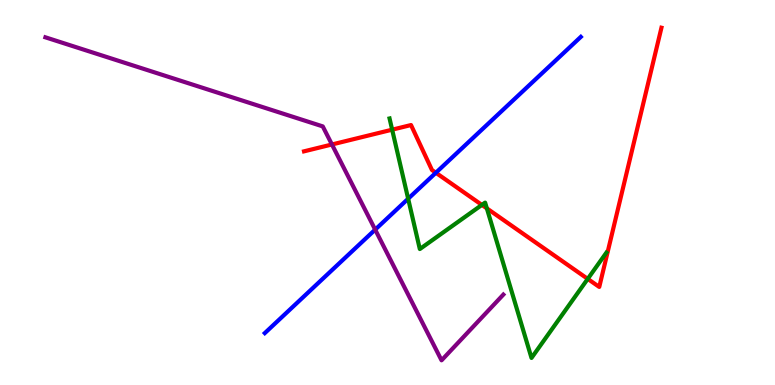[{'lines': ['blue', 'red'], 'intersections': [{'x': 5.62, 'y': 5.51}]}, {'lines': ['green', 'red'], 'intersections': [{'x': 5.06, 'y': 6.63}, {'x': 6.22, 'y': 4.68}, {'x': 6.28, 'y': 4.59}, {'x': 7.58, 'y': 2.76}]}, {'lines': ['purple', 'red'], 'intersections': [{'x': 4.28, 'y': 6.25}]}, {'lines': ['blue', 'green'], 'intersections': [{'x': 5.27, 'y': 4.84}]}, {'lines': ['blue', 'purple'], 'intersections': [{'x': 4.84, 'y': 4.04}]}, {'lines': ['green', 'purple'], 'intersections': []}]